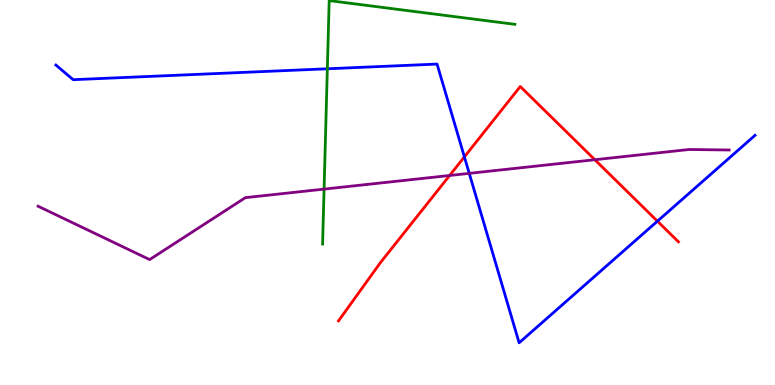[{'lines': ['blue', 'red'], 'intersections': [{'x': 5.99, 'y': 5.92}, {'x': 8.48, 'y': 4.26}]}, {'lines': ['green', 'red'], 'intersections': []}, {'lines': ['purple', 'red'], 'intersections': [{'x': 5.8, 'y': 5.44}, {'x': 7.68, 'y': 5.85}]}, {'lines': ['blue', 'green'], 'intersections': [{'x': 4.22, 'y': 8.21}]}, {'lines': ['blue', 'purple'], 'intersections': [{'x': 6.05, 'y': 5.5}]}, {'lines': ['green', 'purple'], 'intersections': [{'x': 4.18, 'y': 5.09}]}]